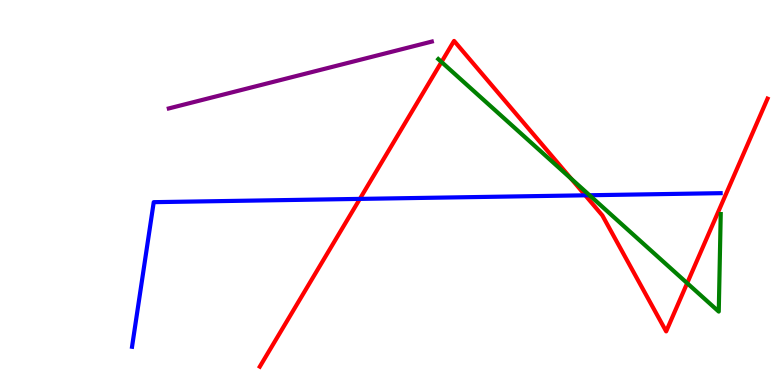[{'lines': ['blue', 'red'], 'intersections': [{'x': 4.64, 'y': 4.83}, {'x': 7.55, 'y': 4.93}]}, {'lines': ['green', 'red'], 'intersections': [{'x': 5.7, 'y': 8.39}, {'x': 7.37, 'y': 5.36}, {'x': 8.87, 'y': 2.65}]}, {'lines': ['purple', 'red'], 'intersections': []}, {'lines': ['blue', 'green'], 'intersections': [{'x': 7.61, 'y': 4.93}]}, {'lines': ['blue', 'purple'], 'intersections': []}, {'lines': ['green', 'purple'], 'intersections': []}]